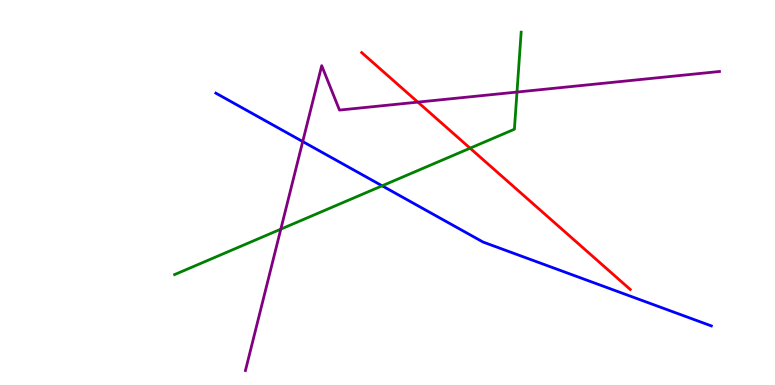[{'lines': ['blue', 'red'], 'intersections': []}, {'lines': ['green', 'red'], 'intersections': [{'x': 6.07, 'y': 6.15}]}, {'lines': ['purple', 'red'], 'intersections': [{'x': 5.39, 'y': 7.35}]}, {'lines': ['blue', 'green'], 'intersections': [{'x': 4.93, 'y': 5.17}]}, {'lines': ['blue', 'purple'], 'intersections': [{'x': 3.91, 'y': 6.32}]}, {'lines': ['green', 'purple'], 'intersections': [{'x': 3.62, 'y': 4.05}, {'x': 6.67, 'y': 7.61}]}]